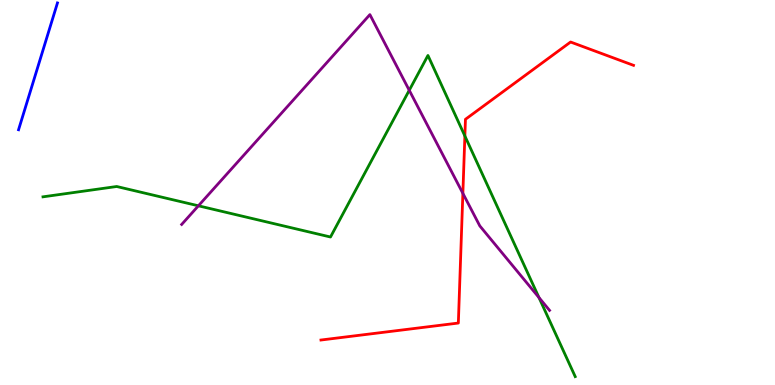[{'lines': ['blue', 'red'], 'intersections': []}, {'lines': ['green', 'red'], 'intersections': [{'x': 6.0, 'y': 6.47}]}, {'lines': ['purple', 'red'], 'intersections': [{'x': 5.97, 'y': 4.98}]}, {'lines': ['blue', 'green'], 'intersections': []}, {'lines': ['blue', 'purple'], 'intersections': []}, {'lines': ['green', 'purple'], 'intersections': [{'x': 2.56, 'y': 4.65}, {'x': 5.28, 'y': 7.65}, {'x': 6.95, 'y': 2.27}]}]